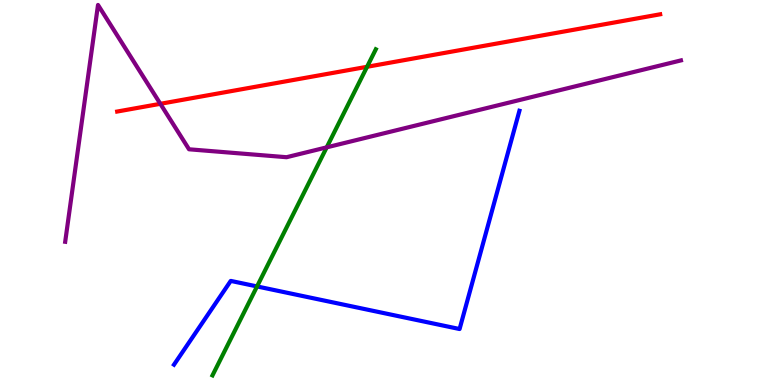[{'lines': ['blue', 'red'], 'intersections': []}, {'lines': ['green', 'red'], 'intersections': [{'x': 4.74, 'y': 8.27}]}, {'lines': ['purple', 'red'], 'intersections': [{'x': 2.07, 'y': 7.3}]}, {'lines': ['blue', 'green'], 'intersections': [{'x': 3.32, 'y': 2.56}]}, {'lines': ['blue', 'purple'], 'intersections': []}, {'lines': ['green', 'purple'], 'intersections': [{'x': 4.22, 'y': 6.17}]}]